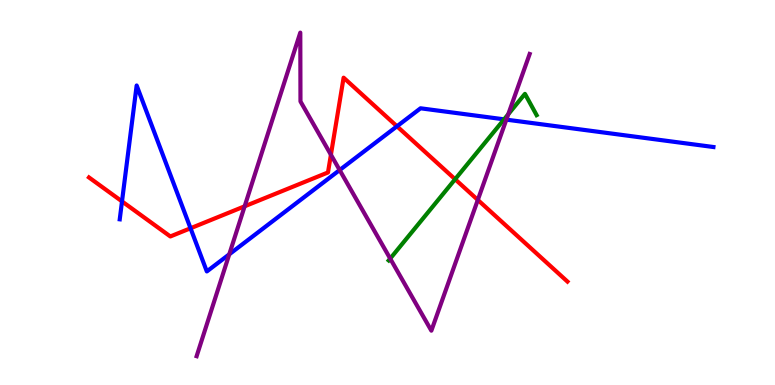[{'lines': ['blue', 'red'], 'intersections': [{'x': 1.57, 'y': 4.77}, {'x': 2.46, 'y': 4.07}, {'x': 5.12, 'y': 6.72}]}, {'lines': ['green', 'red'], 'intersections': [{'x': 5.87, 'y': 5.34}]}, {'lines': ['purple', 'red'], 'intersections': [{'x': 3.16, 'y': 4.64}, {'x': 4.27, 'y': 5.98}, {'x': 6.17, 'y': 4.81}]}, {'lines': ['blue', 'green'], 'intersections': [{'x': 6.5, 'y': 6.9}]}, {'lines': ['blue', 'purple'], 'intersections': [{'x': 2.96, 'y': 3.39}, {'x': 4.38, 'y': 5.58}, {'x': 6.53, 'y': 6.89}]}, {'lines': ['green', 'purple'], 'intersections': [{'x': 5.03, 'y': 3.28}, {'x': 6.56, 'y': 7.03}]}]